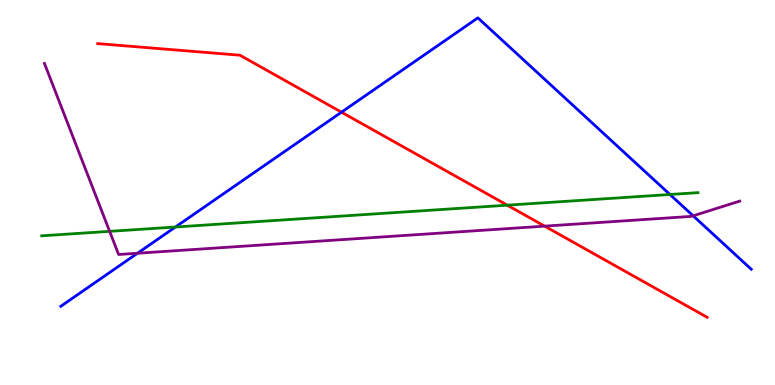[{'lines': ['blue', 'red'], 'intersections': [{'x': 4.41, 'y': 7.09}]}, {'lines': ['green', 'red'], 'intersections': [{'x': 6.55, 'y': 4.67}]}, {'lines': ['purple', 'red'], 'intersections': [{'x': 7.03, 'y': 4.13}]}, {'lines': ['blue', 'green'], 'intersections': [{'x': 2.26, 'y': 4.1}, {'x': 8.64, 'y': 4.95}]}, {'lines': ['blue', 'purple'], 'intersections': [{'x': 1.77, 'y': 3.42}, {'x': 8.94, 'y': 4.39}]}, {'lines': ['green', 'purple'], 'intersections': [{'x': 1.41, 'y': 3.99}]}]